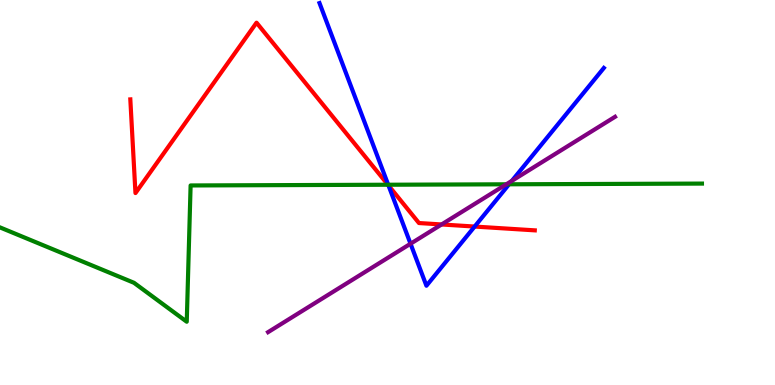[{'lines': ['blue', 'red'], 'intersections': [{'x': 5.01, 'y': 5.18}, {'x': 6.12, 'y': 4.12}]}, {'lines': ['green', 'red'], 'intersections': [{'x': 5.01, 'y': 5.2}]}, {'lines': ['purple', 'red'], 'intersections': [{'x': 5.7, 'y': 4.17}]}, {'lines': ['blue', 'green'], 'intersections': [{'x': 5.01, 'y': 5.2}, {'x': 6.57, 'y': 5.21}]}, {'lines': ['blue', 'purple'], 'intersections': [{'x': 5.3, 'y': 3.67}, {'x': 6.61, 'y': 5.3}]}, {'lines': ['green', 'purple'], 'intersections': [{'x': 6.53, 'y': 5.21}]}]